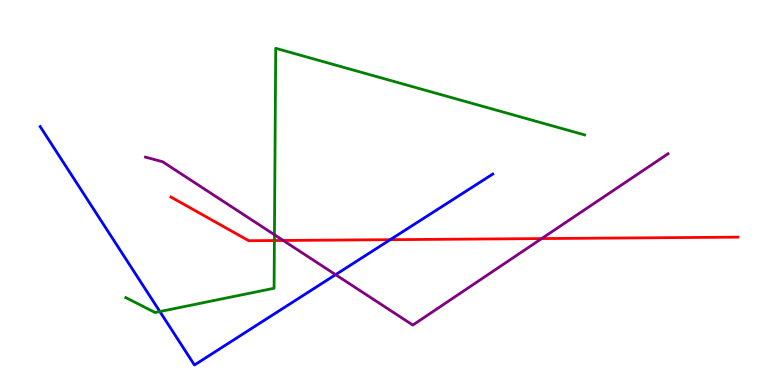[{'lines': ['blue', 'red'], 'intersections': [{'x': 5.04, 'y': 3.77}]}, {'lines': ['green', 'red'], 'intersections': [{'x': 3.54, 'y': 3.75}]}, {'lines': ['purple', 'red'], 'intersections': [{'x': 3.65, 'y': 3.75}, {'x': 6.99, 'y': 3.8}]}, {'lines': ['blue', 'green'], 'intersections': [{'x': 2.06, 'y': 1.91}]}, {'lines': ['blue', 'purple'], 'intersections': [{'x': 4.33, 'y': 2.87}]}, {'lines': ['green', 'purple'], 'intersections': [{'x': 3.54, 'y': 3.9}]}]